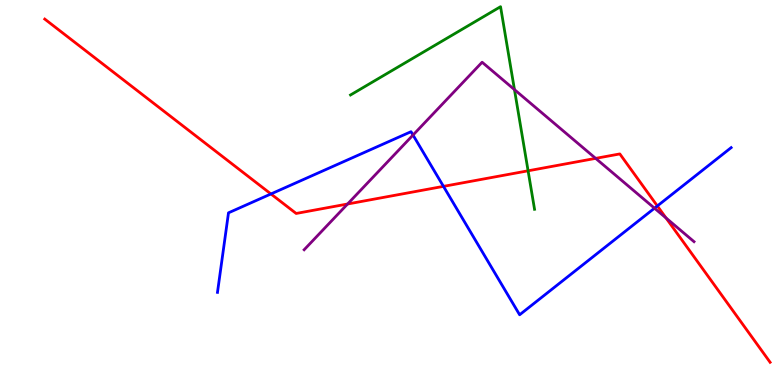[{'lines': ['blue', 'red'], 'intersections': [{'x': 3.5, 'y': 4.96}, {'x': 5.72, 'y': 5.16}, {'x': 8.48, 'y': 4.65}]}, {'lines': ['green', 'red'], 'intersections': [{'x': 6.81, 'y': 5.56}]}, {'lines': ['purple', 'red'], 'intersections': [{'x': 4.48, 'y': 4.7}, {'x': 7.69, 'y': 5.89}, {'x': 8.59, 'y': 4.34}]}, {'lines': ['blue', 'green'], 'intersections': []}, {'lines': ['blue', 'purple'], 'intersections': [{'x': 5.33, 'y': 6.49}, {'x': 8.45, 'y': 4.59}]}, {'lines': ['green', 'purple'], 'intersections': [{'x': 6.64, 'y': 7.67}]}]